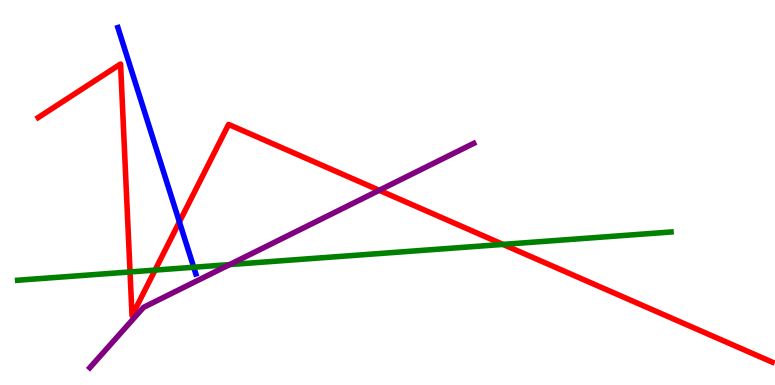[{'lines': ['blue', 'red'], 'intersections': [{'x': 2.31, 'y': 4.24}]}, {'lines': ['green', 'red'], 'intersections': [{'x': 1.68, 'y': 2.94}, {'x': 2.0, 'y': 2.98}, {'x': 6.49, 'y': 3.65}]}, {'lines': ['purple', 'red'], 'intersections': [{'x': 4.89, 'y': 5.06}]}, {'lines': ['blue', 'green'], 'intersections': [{'x': 2.5, 'y': 3.06}]}, {'lines': ['blue', 'purple'], 'intersections': []}, {'lines': ['green', 'purple'], 'intersections': [{'x': 2.96, 'y': 3.13}]}]